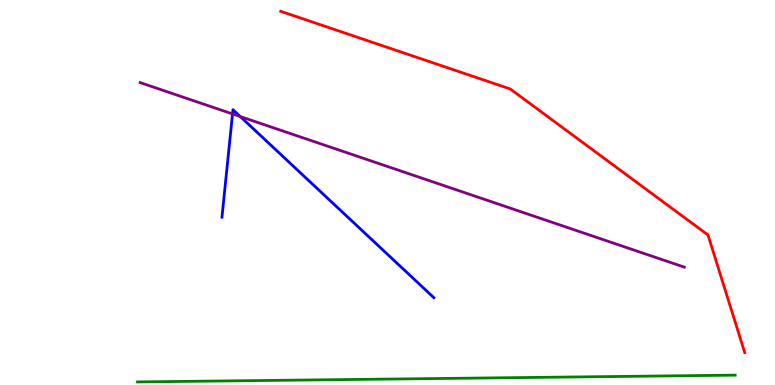[{'lines': ['blue', 'red'], 'intersections': []}, {'lines': ['green', 'red'], 'intersections': []}, {'lines': ['purple', 'red'], 'intersections': []}, {'lines': ['blue', 'green'], 'intersections': []}, {'lines': ['blue', 'purple'], 'intersections': [{'x': 3.0, 'y': 7.04}, {'x': 3.1, 'y': 6.97}]}, {'lines': ['green', 'purple'], 'intersections': []}]